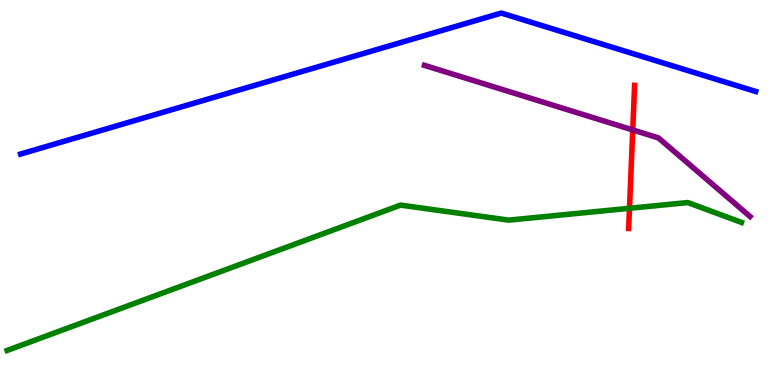[{'lines': ['blue', 'red'], 'intersections': []}, {'lines': ['green', 'red'], 'intersections': [{'x': 8.12, 'y': 4.59}]}, {'lines': ['purple', 'red'], 'intersections': [{'x': 8.16, 'y': 6.62}]}, {'lines': ['blue', 'green'], 'intersections': []}, {'lines': ['blue', 'purple'], 'intersections': []}, {'lines': ['green', 'purple'], 'intersections': []}]